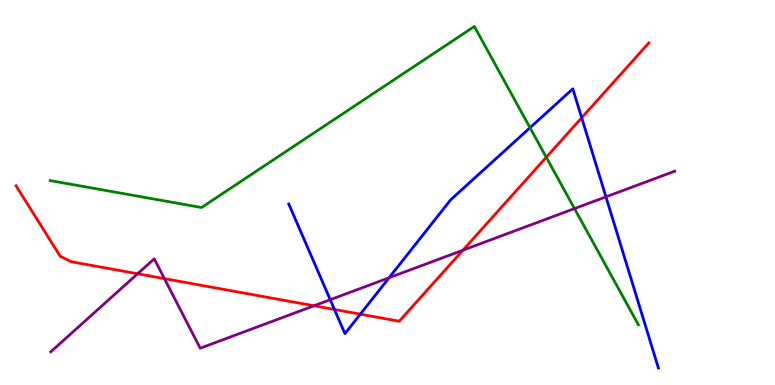[{'lines': ['blue', 'red'], 'intersections': [{'x': 4.32, 'y': 1.96}, {'x': 4.65, 'y': 1.84}, {'x': 7.51, 'y': 6.94}]}, {'lines': ['green', 'red'], 'intersections': [{'x': 7.05, 'y': 5.92}]}, {'lines': ['purple', 'red'], 'intersections': [{'x': 1.78, 'y': 2.89}, {'x': 2.12, 'y': 2.76}, {'x': 4.05, 'y': 2.06}, {'x': 5.97, 'y': 3.5}]}, {'lines': ['blue', 'green'], 'intersections': [{'x': 6.84, 'y': 6.68}]}, {'lines': ['blue', 'purple'], 'intersections': [{'x': 4.26, 'y': 2.22}, {'x': 5.02, 'y': 2.79}, {'x': 7.82, 'y': 4.89}]}, {'lines': ['green', 'purple'], 'intersections': [{'x': 7.41, 'y': 4.58}]}]